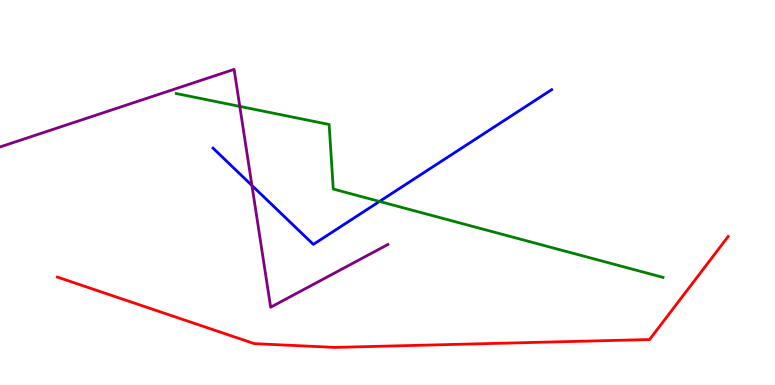[{'lines': ['blue', 'red'], 'intersections': []}, {'lines': ['green', 'red'], 'intersections': []}, {'lines': ['purple', 'red'], 'intersections': []}, {'lines': ['blue', 'green'], 'intersections': [{'x': 4.9, 'y': 4.77}]}, {'lines': ['blue', 'purple'], 'intersections': [{'x': 3.25, 'y': 5.18}]}, {'lines': ['green', 'purple'], 'intersections': [{'x': 3.09, 'y': 7.24}]}]